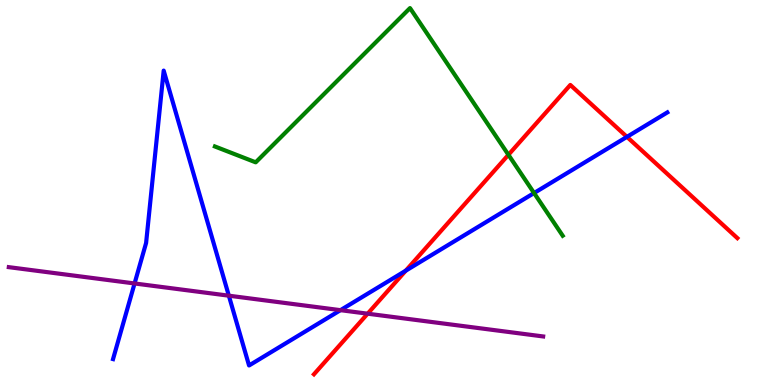[{'lines': ['blue', 'red'], 'intersections': [{'x': 5.24, 'y': 2.97}, {'x': 8.09, 'y': 6.45}]}, {'lines': ['green', 'red'], 'intersections': [{'x': 6.56, 'y': 5.98}]}, {'lines': ['purple', 'red'], 'intersections': [{'x': 4.74, 'y': 1.85}]}, {'lines': ['blue', 'green'], 'intersections': [{'x': 6.89, 'y': 4.99}]}, {'lines': ['blue', 'purple'], 'intersections': [{'x': 1.74, 'y': 2.64}, {'x': 2.95, 'y': 2.32}, {'x': 4.39, 'y': 1.94}]}, {'lines': ['green', 'purple'], 'intersections': []}]